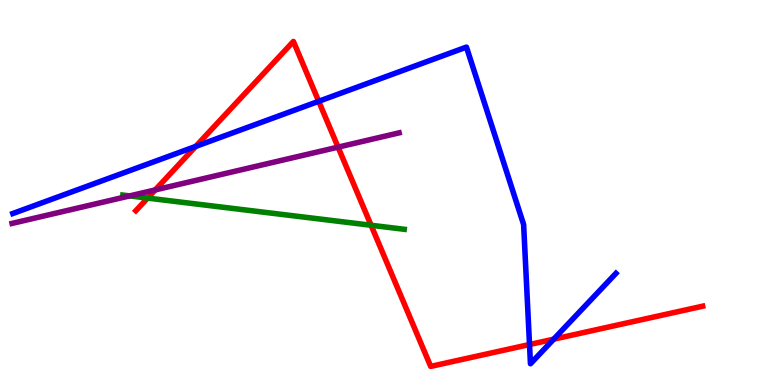[{'lines': ['blue', 'red'], 'intersections': [{'x': 2.53, 'y': 6.2}, {'x': 4.11, 'y': 7.37}, {'x': 6.83, 'y': 1.05}, {'x': 7.14, 'y': 1.19}]}, {'lines': ['green', 'red'], 'intersections': [{'x': 1.9, 'y': 4.86}, {'x': 4.79, 'y': 4.15}]}, {'lines': ['purple', 'red'], 'intersections': [{'x': 2.0, 'y': 5.07}, {'x': 4.36, 'y': 6.18}]}, {'lines': ['blue', 'green'], 'intersections': []}, {'lines': ['blue', 'purple'], 'intersections': []}, {'lines': ['green', 'purple'], 'intersections': [{'x': 1.67, 'y': 4.91}]}]